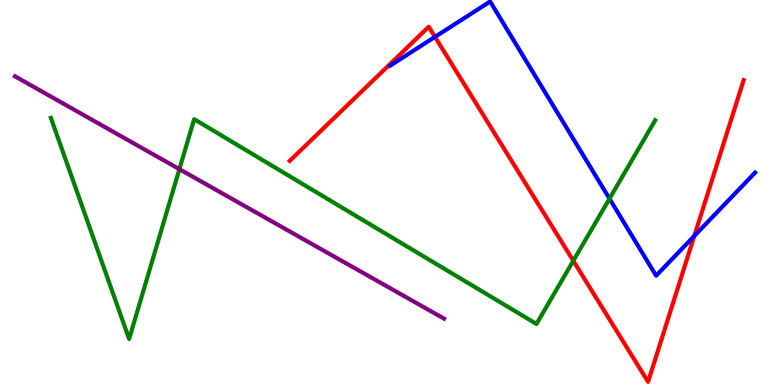[{'lines': ['blue', 'red'], 'intersections': [{'x': 5.61, 'y': 9.04}, {'x': 8.96, 'y': 3.87}]}, {'lines': ['green', 'red'], 'intersections': [{'x': 7.4, 'y': 3.23}]}, {'lines': ['purple', 'red'], 'intersections': []}, {'lines': ['blue', 'green'], 'intersections': [{'x': 7.86, 'y': 4.84}]}, {'lines': ['blue', 'purple'], 'intersections': []}, {'lines': ['green', 'purple'], 'intersections': [{'x': 2.31, 'y': 5.61}]}]